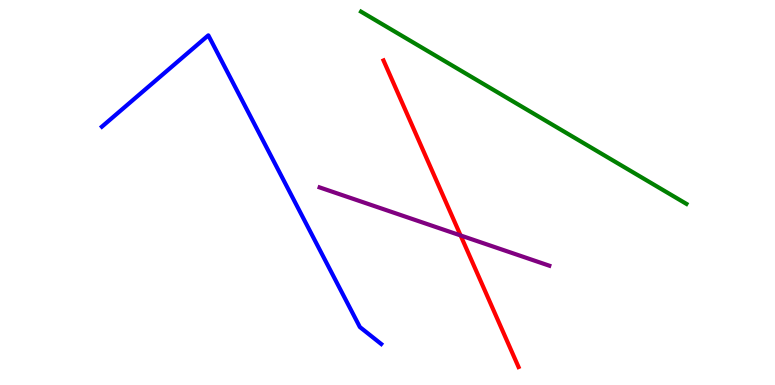[{'lines': ['blue', 'red'], 'intersections': []}, {'lines': ['green', 'red'], 'intersections': []}, {'lines': ['purple', 'red'], 'intersections': [{'x': 5.94, 'y': 3.88}]}, {'lines': ['blue', 'green'], 'intersections': []}, {'lines': ['blue', 'purple'], 'intersections': []}, {'lines': ['green', 'purple'], 'intersections': []}]